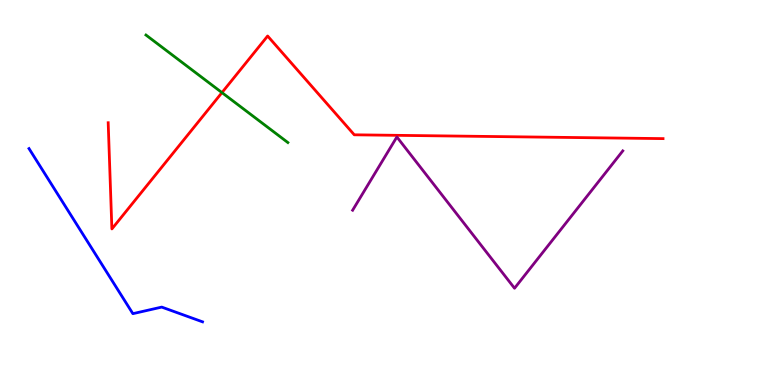[{'lines': ['blue', 'red'], 'intersections': []}, {'lines': ['green', 'red'], 'intersections': [{'x': 2.86, 'y': 7.59}]}, {'lines': ['purple', 'red'], 'intersections': []}, {'lines': ['blue', 'green'], 'intersections': []}, {'lines': ['blue', 'purple'], 'intersections': []}, {'lines': ['green', 'purple'], 'intersections': []}]